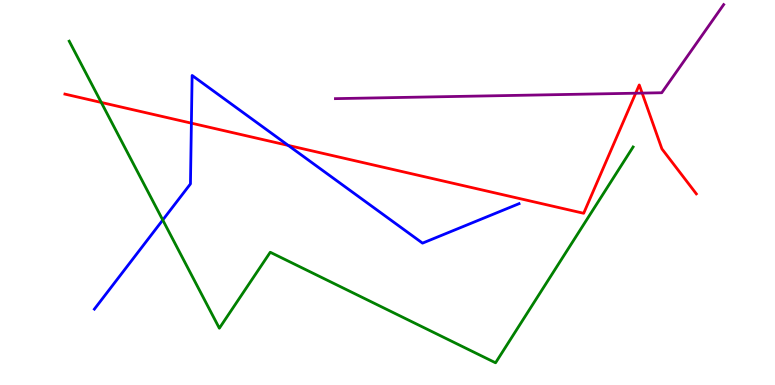[{'lines': ['blue', 'red'], 'intersections': [{'x': 2.47, 'y': 6.8}, {'x': 3.72, 'y': 6.22}]}, {'lines': ['green', 'red'], 'intersections': [{'x': 1.31, 'y': 7.34}]}, {'lines': ['purple', 'red'], 'intersections': [{'x': 8.2, 'y': 7.58}, {'x': 8.29, 'y': 7.58}]}, {'lines': ['blue', 'green'], 'intersections': [{'x': 2.1, 'y': 4.29}]}, {'lines': ['blue', 'purple'], 'intersections': []}, {'lines': ['green', 'purple'], 'intersections': []}]